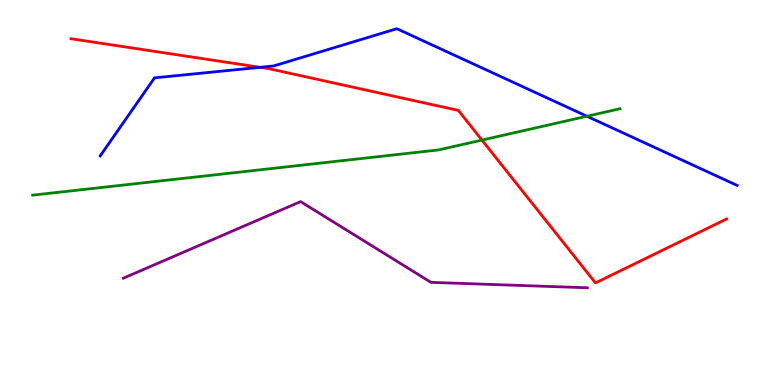[{'lines': ['blue', 'red'], 'intersections': [{'x': 3.35, 'y': 8.25}]}, {'lines': ['green', 'red'], 'intersections': [{'x': 6.22, 'y': 6.36}]}, {'lines': ['purple', 'red'], 'intersections': []}, {'lines': ['blue', 'green'], 'intersections': [{'x': 7.57, 'y': 6.98}]}, {'lines': ['blue', 'purple'], 'intersections': []}, {'lines': ['green', 'purple'], 'intersections': []}]